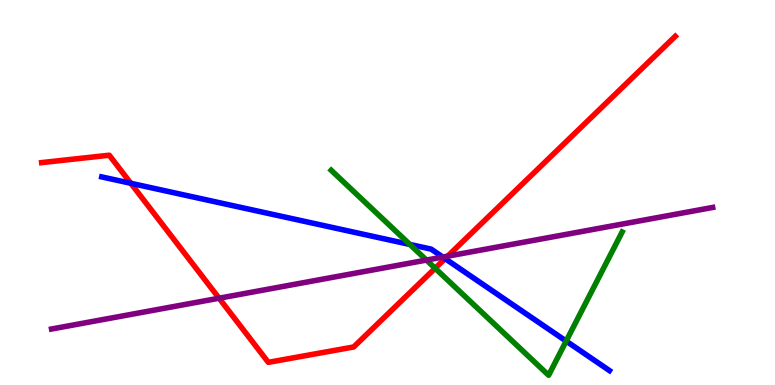[{'lines': ['blue', 'red'], 'intersections': [{'x': 1.69, 'y': 5.24}, {'x': 5.74, 'y': 3.28}]}, {'lines': ['green', 'red'], 'intersections': [{'x': 5.61, 'y': 3.03}]}, {'lines': ['purple', 'red'], 'intersections': [{'x': 2.83, 'y': 2.25}, {'x': 5.78, 'y': 3.35}]}, {'lines': ['blue', 'green'], 'intersections': [{'x': 5.29, 'y': 3.65}, {'x': 7.31, 'y': 1.14}]}, {'lines': ['blue', 'purple'], 'intersections': [{'x': 5.71, 'y': 3.32}]}, {'lines': ['green', 'purple'], 'intersections': [{'x': 5.5, 'y': 3.24}]}]